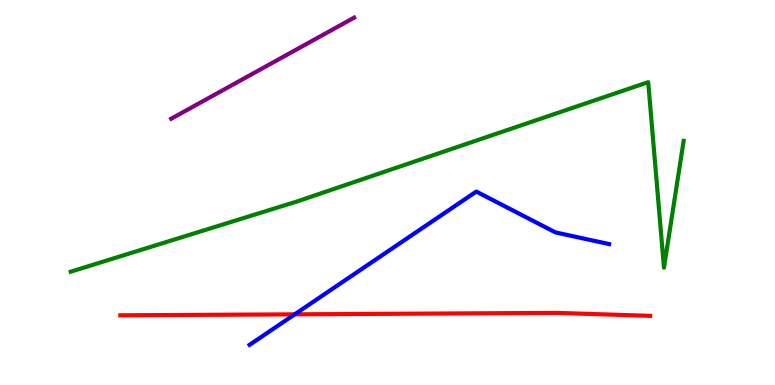[{'lines': ['blue', 'red'], 'intersections': [{'x': 3.8, 'y': 1.84}]}, {'lines': ['green', 'red'], 'intersections': []}, {'lines': ['purple', 'red'], 'intersections': []}, {'lines': ['blue', 'green'], 'intersections': []}, {'lines': ['blue', 'purple'], 'intersections': []}, {'lines': ['green', 'purple'], 'intersections': []}]